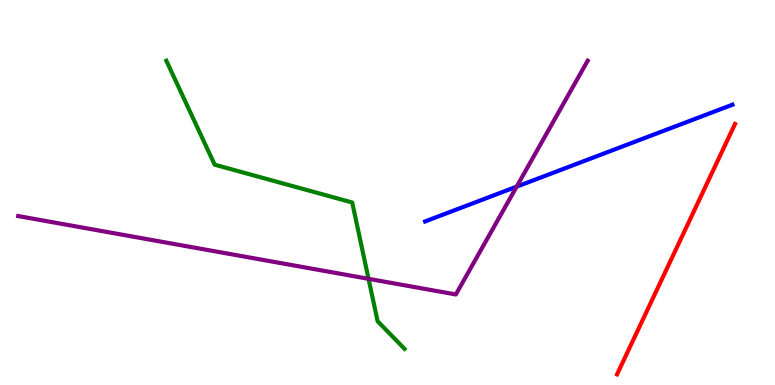[{'lines': ['blue', 'red'], 'intersections': []}, {'lines': ['green', 'red'], 'intersections': []}, {'lines': ['purple', 'red'], 'intersections': []}, {'lines': ['blue', 'green'], 'intersections': []}, {'lines': ['blue', 'purple'], 'intersections': [{'x': 6.67, 'y': 5.15}]}, {'lines': ['green', 'purple'], 'intersections': [{'x': 4.76, 'y': 2.76}]}]